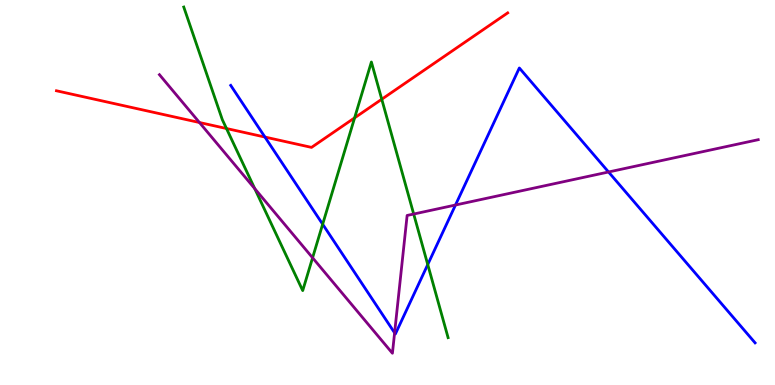[{'lines': ['blue', 'red'], 'intersections': [{'x': 3.42, 'y': 6.44}]}, {'lines': ['green', 'red'], 'intersections': [{'x': 2.92, 'y': 6.66}, {'x': 4.58, 'y': 6.94}, {'x': 4.93, 'y': 7.42}]}, {'lines': ['purple', 'red'], 'intersections': [{'x': 2.57, 'y': 6.82}]}, {'lines': ['blue', 'green'], 'intersections': [{'x': 4.16, 'y': 4.18}, {'x': 5.52, 'y': 3.13}]}, {'lines': ['blue', 'purple'], 'intersections': [{'x': 5.09, 'y': 1.35}, {'x': 5.88, 'y': 4.67}, {'x': 7.85, 'y': 5.53}]}, {'lines': ['green', 'purple'], 'intersections': [{'x': 3.29, 'y': 5.1}, {'x': 4.03, 'y': 3.3}, {'x': 5.34, 'y': 4.44}]}]